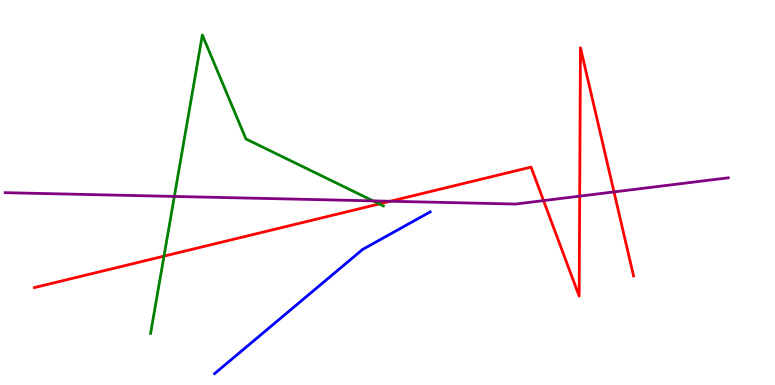[{'lines': ['blue', 'red'], 'intersections': []}, {'lines': ['green', 'red'], 'intersections': [{'x': 2.12, 'y': 3.35}, {'x': 4.89, 'y': 4.7}]}, {'lines': ['purple', 'red'], 'intersections': [{'x': 5.04, 'y': 4.77}, {'x': 7.01, 'y': 4.79}, {'x': 7.48, 'y': 4.91}, {'x': 7.92, 'y': 5.02}]}, {'lines': ['blue', 'green'], 'intersections': []}, {'lines': ['blue', 'purple'], 'intersections': []}, {'lines': ['green', 'purple'], 'intersections': [{'x': 2.25, 'y': 4.9}, {'x': 4.81, 'y': 4.78}]}]